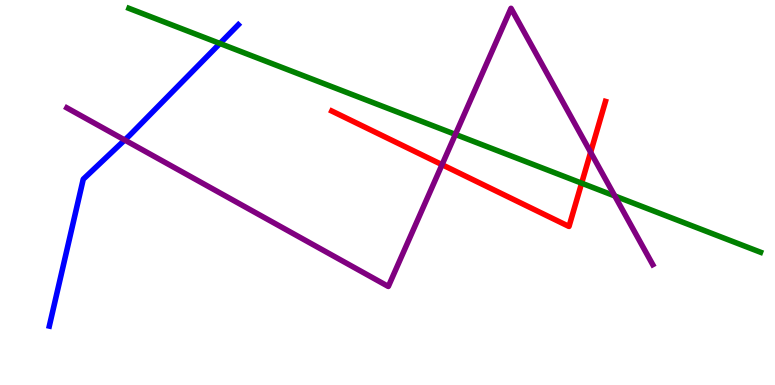[{'lines': ['blue', 'red'], 'intersections': []}, {'lines': ['green', 'red'], 'intersections': [{'x': 7.5, 'y': 5.24}]}, {'lines': ['purple', 'red'], 'intersections': [{'x': 5.7, 'y': 5.72}, {'x': 7.62, 'y': 6.04}]}, {'lines': ['blue', 'green'], 'intersections': [{'x': 2.84, 'y': 8.87}]}, {'lines': ['blue', 'purple'], 'intersections': [{'x': 1.61, 'y': 6.36}]}, {'lines': ['green', 'purple'], 'intersections': [{'x': 5.88, 'y': 6.51}, {'x': 7.93, 'y': 4.91}]}]